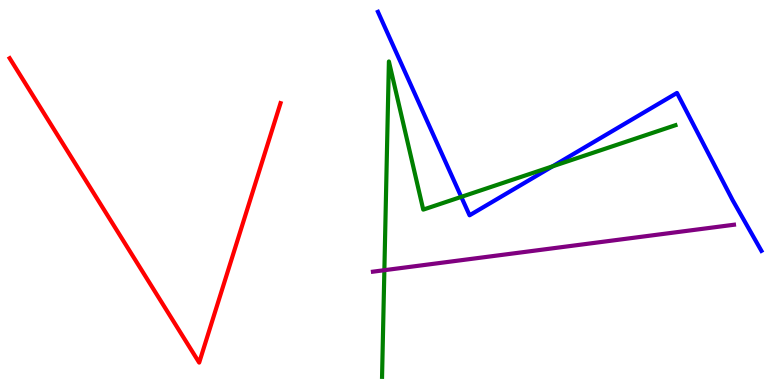[{'lines': ['blue', 'red'], 'intersections': []}, {'lines': ['green', 'red'], 'intersections': []}, {'lines': ['purple', 'red'], 'intersections': []}, {'lines': ['blue', 'green'], 'intersections': [{'x': 5.95, 'y': 4.89}, {'x': 7.13, 'y': 5.68}]}, {'lines': ['blue', 'purple'], 'intersections': []}, {'lines': ['green', 'purple'], 'intersections': [{'x': 4.96, 'y': 2.98}]}]